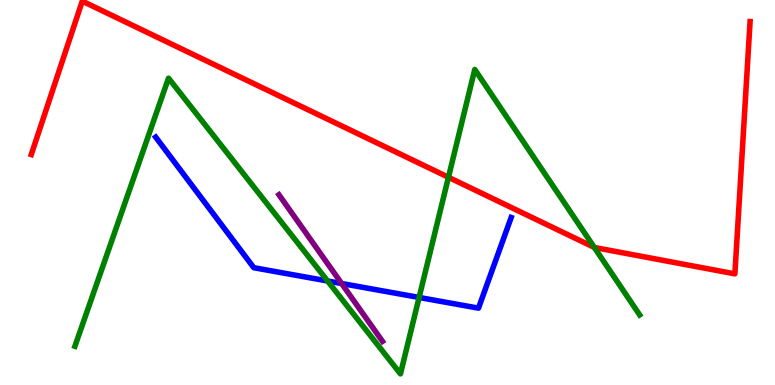[{'lines': ['blue', 'red'], 'intersections': []}, {'lines': ['green', 'red'], 'intersections': [{'x': 5.79, 'y': 5.4}, {'x': 7.67, 'y': 3.57}]}, {'lines': ['purple', 'red'], 'intersections': []}, {'lines': ['blue', 'green'], 'intersections': [{'x': 4.23, 'y': 2.7}, {'x': 5.41, 'y': 2.27}]}, {'lines': ['blue', 'purple'], 'intersections': [{'x': 4.41, 'y': 2.64}]}, {'lines': ['green', 'purple'], 'intersections': []}]